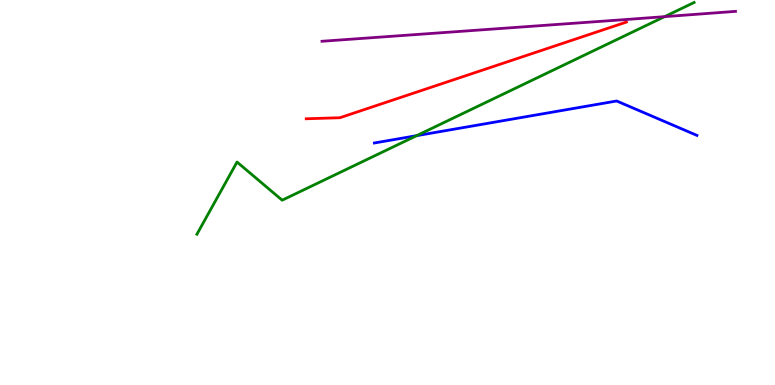[{'lines': ['blue', 'red'], 'intersections': []}, {'lines': ['green', 'red'], 'intersections': []}, {'lines': ['purple', 'red'], 'intersections': []}, {'lines': ['blue', 'green'], 'intersections': [{'x': 5.38, 'y': 6.48}]}, {'lines': ['blue', 'purple'], 'intersections': []}, {'lines': ['green', 'purple'], 'intersections': [{'x': 8.58, 'y': 9.57}]}]